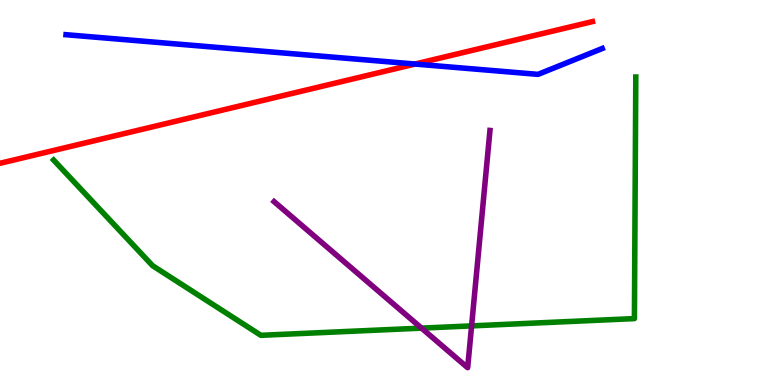[{'lines': ['blue', 'red'], 'intersections': [{'x': 5.36, 'y': 8.34}]}, {'lines': ['green', 'red'], 'intersections': []}, {'lines': ['purple', 'red'], 'intersections': []}, {'lines': ['blue', 'green'], 'intersections': []}, {'lines': ['blue', 'purple'], 'intersections': []}, {'lines': ['green', 'purple'], 'intersections': [{'x': 5.44, 'y': 1.48}, {'x': 6.09, 'y': 1.54}]}]